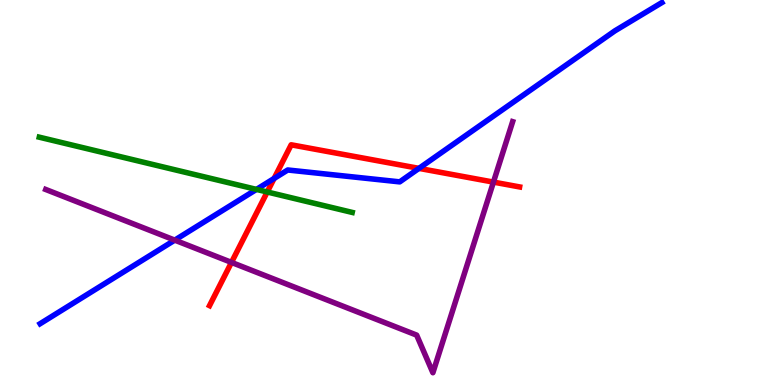[{'lines': ['blue', 'red'], 'intersections': [{'x': 3.54, 'y': 5.36}, {'x': 5.41, 'y': 5.63}]}, {'lines': ['green', 'red'], 'intersections': [{'x': 3.45, 'y': 5.01}]}, {'lines': ['purple', 'red'], 'intersections': [{'x': 2.99, 'y': 3.18}, {'x': 6.37, 'y': 5.27}]}, {'lines': ['blue', 'green'], 'intersections': [{'x': 3.31, 'y': 5.08}]}, {'lines': ['blue', 'purple'], 'intersections': [{'x': 2.25, 'y': 3.76}]}, {'lines': ['green', 'purple'], 'intersections': []}]